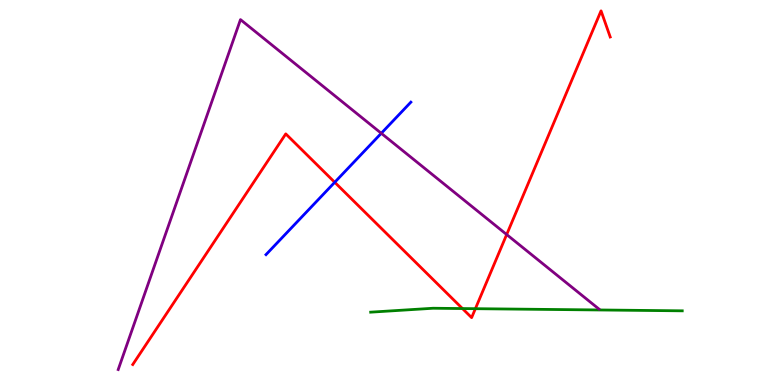[{'lines': ['blue', 'red'], 'intersections': [{'x': 4.32, 'y': 5.27}]}, {'lines': ['green', 'red'], 'intersections': [{'x': 5.97, 'y': 1.99}, {'x': 6.13, 'y': 1.98}]}, {'lines': ['purple', 'red'], 'intersections': [{'x': 6.54, 'y': 3.91}]}, {'lines': ['blue', 'green'], 'intersections': []}, {'lines': ['blue', 'purple'], 'intersections': [{'x': 4.92, 'y': 6.54}]}, {'lines': ['green', 'purple'], 'intersections': []}]